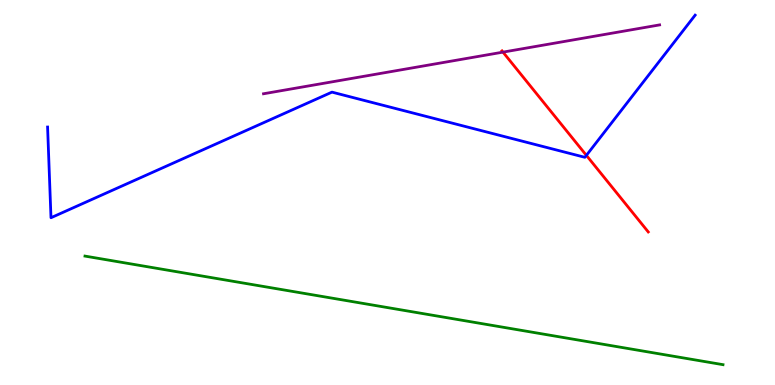[{'lines': ['blue', 'red'], 'intersections': [{'x': 7.57, 'y': 5.96}]}, {'lines': ['green', 'red'], 'intersections': []}, {'lines': ['purple', 'red'], 'intersections': [{'x': 6.49, 'y': 8.65}]}, {'lines': ['blue', 'green'], 'intersections': []}, {'lines': ['blue', 'purple'], 'intersections': []}, {'lines': ['green', 'purple'], 'intersections': []}]